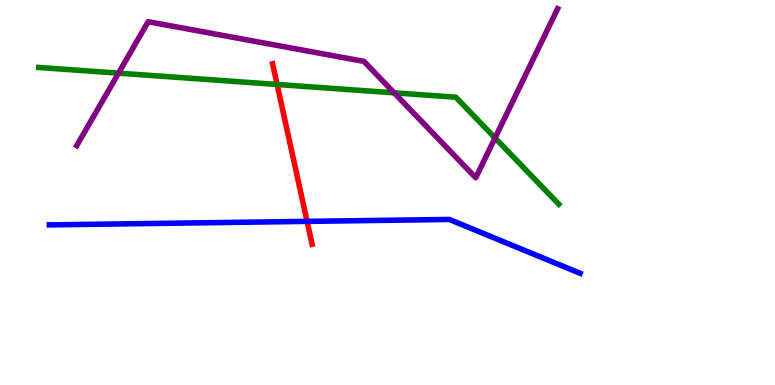[{'lines': ['blue', 'red'], 'intersections': [{'x': 3.96, 'y': 4.25}]}, {'lines': ['green', 'red'], 'intersections': [{'x': 3.58, 'y': 7.81}]}, {'lines': ['purple', 'red'], 'intersections': []}, {'lines': ['blue', 'green'], 'intersections': []}, {'lines': ['blue', 'purple'], 'intersections': []}, {'lines': ['green', 'purple'], 'intersections': [{'x': 1.53, 'y': 8.1}, {'x': 5.09, 'y': 7.59}, {'x': 6.39, 'y': 6.42}]}]